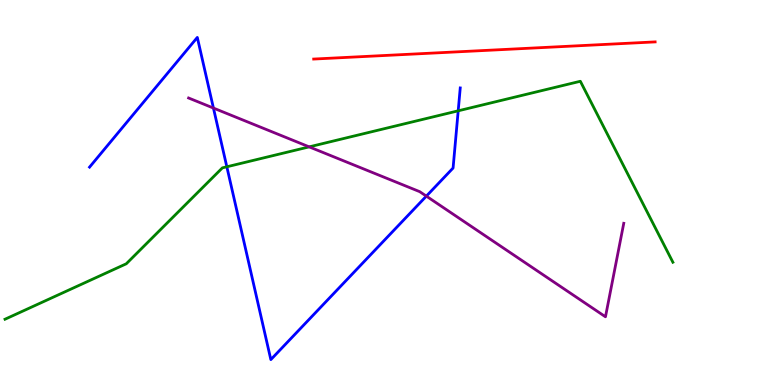[{'lines': ['blue', 'red'], 'intersections': []}, {'lines': ['green', 'red'], 'intersections': []}, {'lines': ['purple', 'red'], 'intersections': []}, {'lines': ['blue', 'green'], 'intersections': [{'x': 2.93, 'y': 5.67}, {'x': 5.91, 'y': 7.12}]}, {'lines': ['blue', 'purple'], 'intersections': [{'x': 2.75, 'y': 7.19}, {'x': 5.5, 'y': 4.91}]}, {'lines': ['green', 'purple'], 'intersections': [{'x': 3.99, 'y': 6.19}]}]